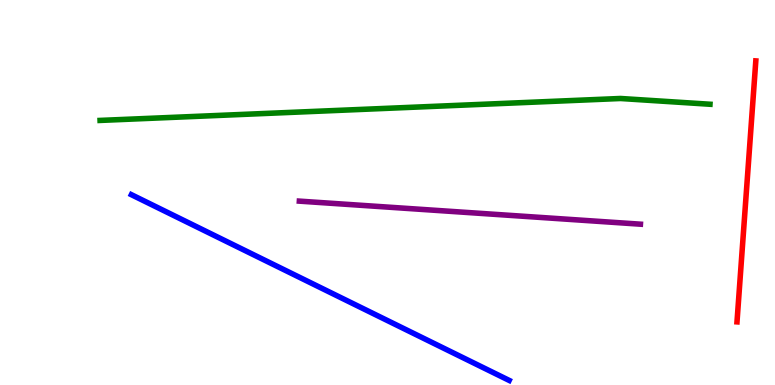[{'lines': ['blue', 'red'], 'intersections': []}, {'lines': ['green', 'red'], 'intersections': []}, {'lines': ['purple', 'red'], 'intersections': []}, {'lines': ['blue', 'green'], 'intersections': []}, {'lines': ['blue', 'purple'], 'intersections': []}, {'lines': ['green', 'purple'], 'intersections': []}]